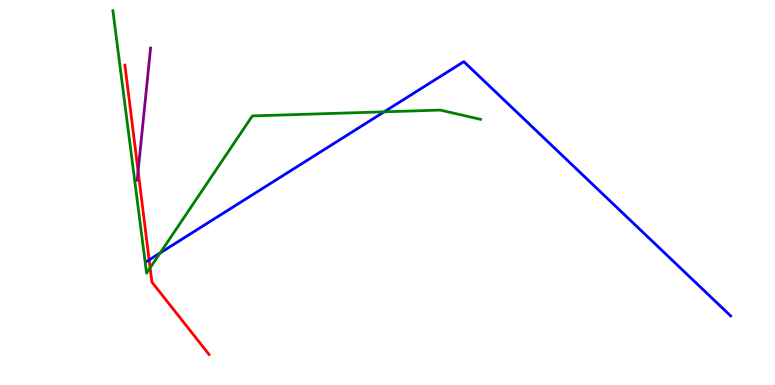[{'lines': ['blue', 'red'], 'intersections': [{'x': 1.92, 'y': 3.25}]}, {'lines': ['green', 'red'], 'intersections': [{'x': 1.94, 'y': 3.04}]}, {'lines': ['purple', 'red'], 'intersections': [{'x': 1.78, 'y': 5.55}]}, {'lines': ['blue', 'green'], 'intersections': [{'x': 2.07, 'y': 3.43}, {'x': 4.96, 'y': 7.1}]}, {'lines': ['blue', 'purple'], 'intersections': []}, {'lines': ['green', 'purple'], 'intersections': []}]